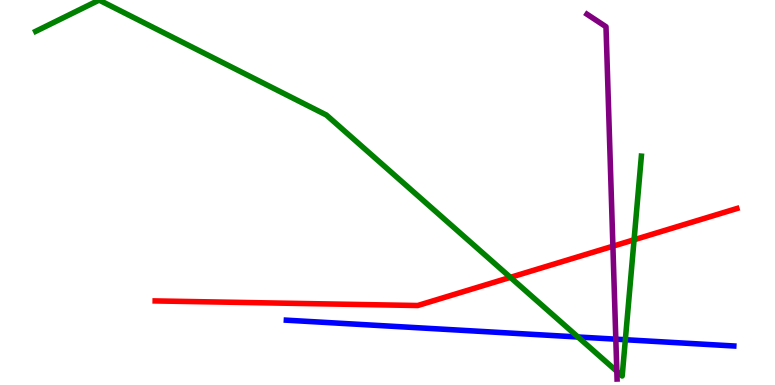[{'lines': ['blue', 'red'], 'intersections': []}, {'lines': ['green', 'red'], 'intersections': [{'x': 6.59, 'y': 2.8}, {'x': 8.18, 'y': 3.77}]}, {'lines': ['purple', 'red'], 'intersections': [{'x': 7.91, 'y': 3.6}]}, {'lines': ['blue', 'green'], 'intersections': [{'x': 7.46, 'y': 1.25}, {'x': 8.07, 'y': 1.18}]}, {'lines': ['blue', 'purple'], 'intersections': [{'x': 7.95, 'y': 1.19}]}, {'lines': ['green', 'purple'], 'intersections': [{'x': 7.96, 'y': 0.356}]}]